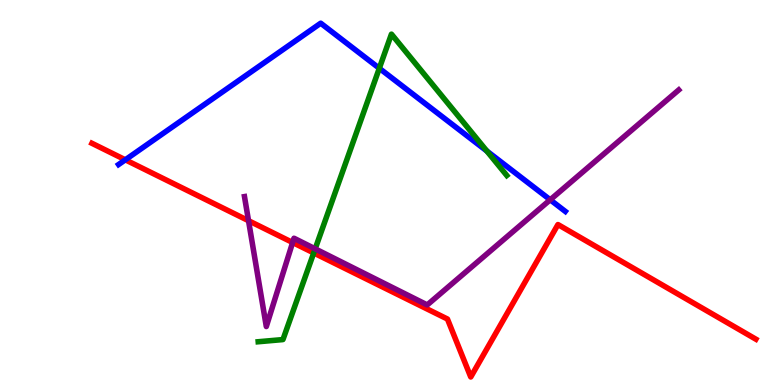[{'lines': ['blue', 'red'], 'intersections': [{'x': 1.62, 'y': 5.85}]}, {'lines': ['green', 'red'], 'intersections': [{'x': 4.05, 'y': 3.43}]}, {'lines': ['purple', 'red'], 'intersections': [{'x': 3.21, 'y': 4.27}, {'x': 3.78, 'y': 3.7}]}, {'lines': ['blue', 'green'], 'intersections': [{'x': 4.89, 'y': 8.23}, {'x': 6.28, 'y': 6.08}]}, {'lines': ['blue', 'purple'], 'intersections': [{'x': 7.1, 'y': 4.81}]}, {'lines': ['green', 'purple'], 'intersections': [{'x': 4.07, 'y': 3.54}]}]